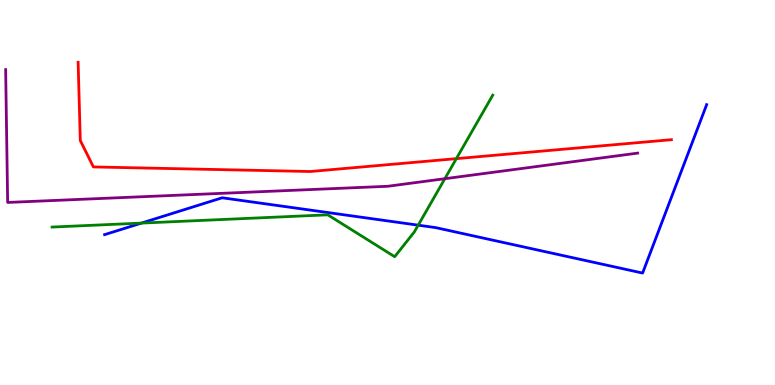[{'lines': ['blue', 'red'], 'intersections': []}, {'lines': ['green', 'red'], 'intersections': [{'x': 5.89, 'y': 5.88}]}, {'lines': ['purple', 'red'], 'intersections': []}, {'lines': ['blue', 'green'], 'intersections': [{'x': 1.82, 'y': 4.21}, {'x': 5.4, 'y': 4.15}]}, {'lines': ['blue', 'purple'], 'intersections': []}, {'lines': ['green', 'purple'], 'intersections': [{'x': 5.74, 'y': 5.36}]}]